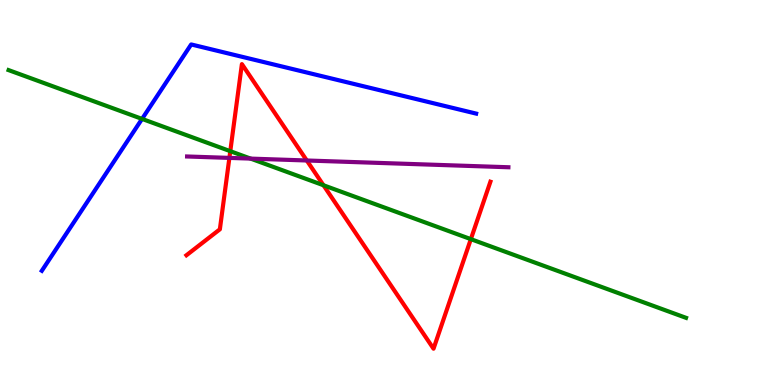[{'lines': ['blue', 'red'], 'intersections': []}, {'lines': ['green', 'red'], 'intersections': [{'x': 2.97, 'y': 6.07}, {'x': 4.17, 'y': 5.19}, {'x': 6.08, 'y': 3.79}]}, {'lines': ['purple', 'red'], 'intersections': [{'x': 2.96, 'y': 5.9}, {'x': 3.96, 'y': 5.83}]}, {'lines': ['blue', 'green'], 'intersections': [{'x': 1.83, 'y': 6.91}]}, {'lines': ['blue', 'purple'], 'intersections': []}, {'lines': ['green', 'purple'], 'intersections': [{'x': 3.23, 'y': 5.88}]}]